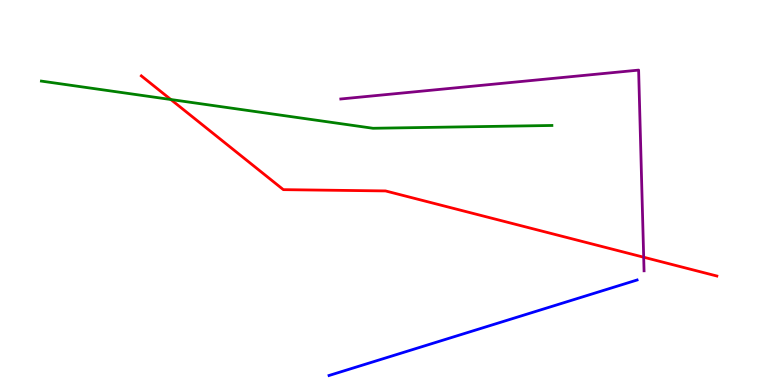[{'lines': ['blue', 'red'], 'intersections': []}, {'lines': ['green', 'red'], 'intersections': [{'x': 2.2, 'y': 7.42}]}, {'lines': ['purple', 'red'], 'intersections': [{'x': 8.31, 'y': 3.32}]}, {'lines': ['blue', 'green'], 'intersections': []}, {'lines': ['blue', 'purple'], 'intersections': []}, {'lines': ['green', 'purple'], 'intersections': []}]